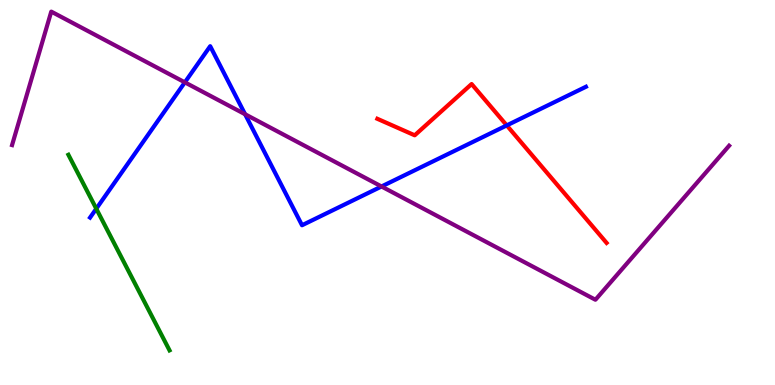[{'lines': ['blue', 'red'], 'intersections': [{'x': 6.54, 'y': 6.74}]}, {'lines': ['green', 'red'], 'intersections': []}, {'lines': ['purple', 'red'], 'intersections': []}, {'lines': ['blue', 'green'], 'intersections': [{'x': 1.24, 'y': 4.58}]}, {'lines': ['blue', 'purple'], 'intersections': [{'x': 2.39, 'y': 7.86}, {'x': 3.16, 'y': 7.03}, {'x': 4.92, 'y': 5.16}]}, {'lines': ['green', 'purple'], 'intersections': []}]